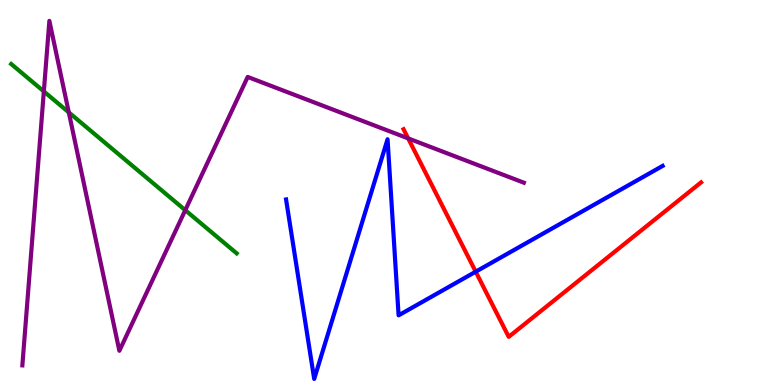[{'lines': ['blue', 'red'], 'intersections': [{'x': 6.14, 'y': 2.94}]}, {'lines': ['green', 'red'], 'intersections': []}, {'lines': ['purple', 'red'], 'intersections': [{'x': 5.27, 'y': 6.41}]}, {'lines': ['blue', 'green'], 'intersections': []}, {'lines': ['blue', 'purple'], 'intersections': []}, {'lines': ['green', 'purple'], 'intersections': [{'x': 0.566, 'y': 7.63}, {'x': 0.888, 'y': 7.08}, {'x': 2.39, 'y': 4.54}]}]